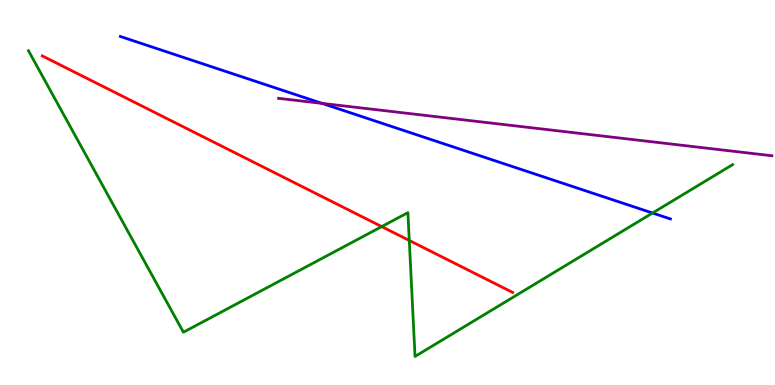[{'lines': ['blue', 'red'], 'intersections': []}, {'lines': ['green', 'red'], 'intersections': [{'x': 4.93, 'y': 4.11}, {'x': 5.28, 'y': 3.75}]}, {'lines': ['purple', 'red'], 'intersections': []}, {'lines': ['blue', 'green'], 'intersections': [{'x': 8.42, 'y': 4.47}]}, {'lines': ['blue', 'purple'], 'intersections': [{'x': 4.16, 'y': 7.31}]}, {'lines': ['green', 'purple'], 'intersections': []}]